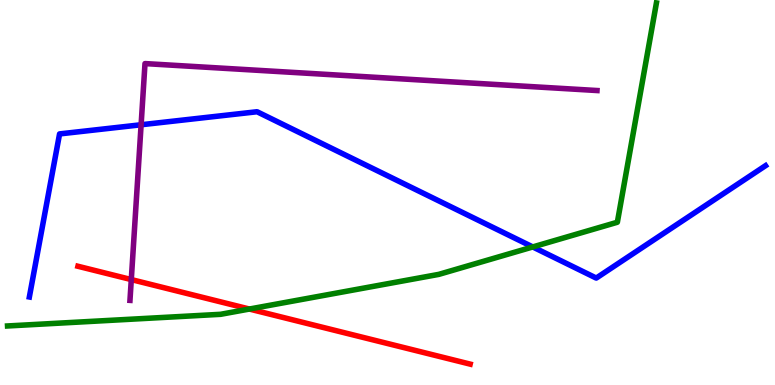[{'lines': ['blue', 'red'], 'intersections': []}, {'lines': ['green', 'red'], 'intersections': [{'x': 3.22, 'y': 1.97}]}, {'lines': ['purple', 'red'], 'intersections': [{'x': 1.69, 'y': 2.74}]}, {'lines': ['blue', 'green'], 'intersections': [{'x': 6.87, 'y': 3.59}]}, {'lines': ['blue', 'purple'], 'intersections': [{'x': 1.82, 'y': 6.76}]}, {'lines': ['green', 'purple'], 'intersections': []}]